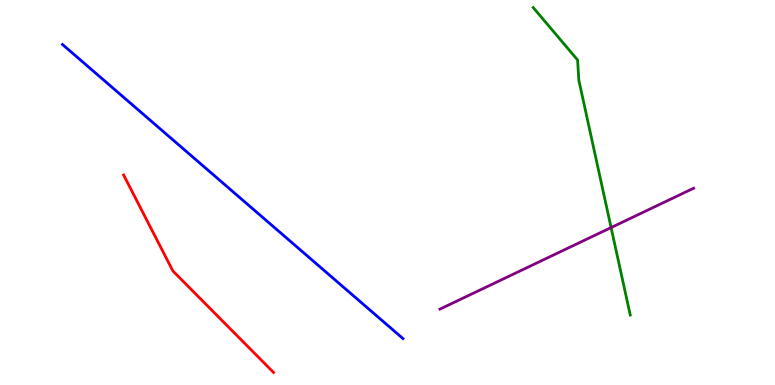[{'lines': ['blue', 'red'], 'intersections': []}, {'lines': ['green', 'red'], 'intersections': []}, {'lines': ['purple', 'red'], 'intersections': []}, {'lines': ['blue', 'green'], 'intersections': []}, {'lines': ['blue', 'purple'], 'intersections': []}, {'lines': ['green', 'purple'], 'intersections': [{'x': 7.89, 'y': 4.09}]}]